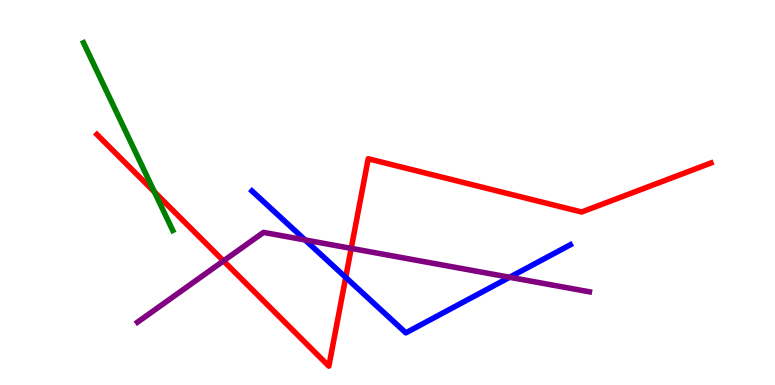[{'lines': ['blue', 'red'], 'intersections': [{'x': 4.46, 'y': 2.8}]}, {'lines': ['green', 'red'], 'intersections': [{'x': 1.99, 'y': 5.02}]}, {'lines': ['purple', 'red'], 'intersections': [{'x': 2.88, 'y': 3.22}, {'x': 4.53, 'y': 3.55}]}, {'lines': ['blue', 'green'], 'intersections': []}, {'lines': ['blue', 'purple'], 'intersections': [{'x': 3.94, 'y': 3.77}, {'x': 6.58, 'y': 2.8}]}, {'lines': ['green', 'purple'], 'intersections': []}]